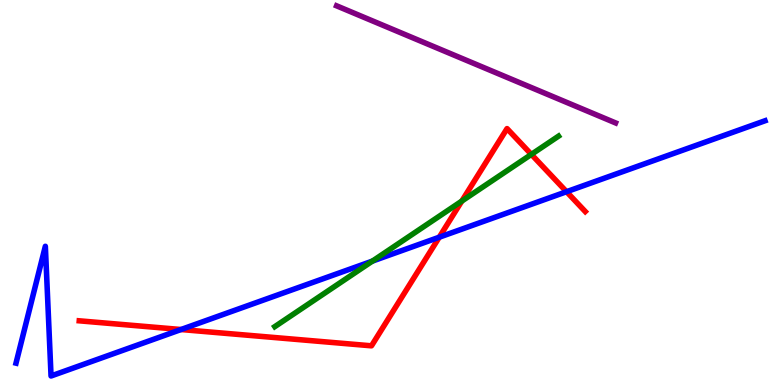[{'lines': ['blue', 'red'], 'intersections': [{'x': 2.34, 'y': 1.44}, {'x': 5.67, 'y': 3.84}, {'x': 7.31, 'y': 5.02}]}, {'lines': ['green', 'red'], 'intersections': [{'x': 5.96, 'y': 4.78}, {'x': 6.86, 'y': 5.99}]}, {'lines': ['purple', 'red'], 'intersections': []}, {'lines': ['blue', 'green'], 'intersections': [{'x': 4.81, 'y': 3.22}]}, {'lines': ['blue', 'purple'], 'intersections': []}, {'lines': ['green', 'purple'], 'intersections': []}]